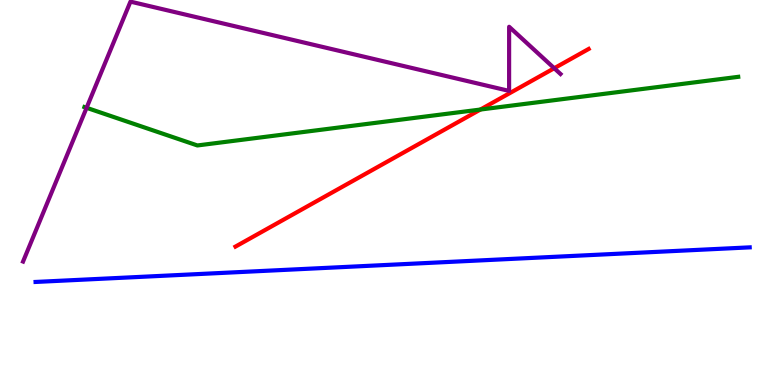[{'lines': ['blue', 'red'], 'intersections': []}, {'lines': ['green', 'red'], 'intersections': [{'x': 6.2, 'y': 7.15}]}, {'lines': ['purple', 'red'], 'intersections': [{'x': 7.15, 'y': 8.23}]}, {'lines': ['blue', 'green'], 'intersections': []}, {'lines': ['blue', 'purple'], 'intersections': []}, {'lines': ['green', 'purple'], 'intersections': [{'x': 1.12, 'y': 7.2}]}]